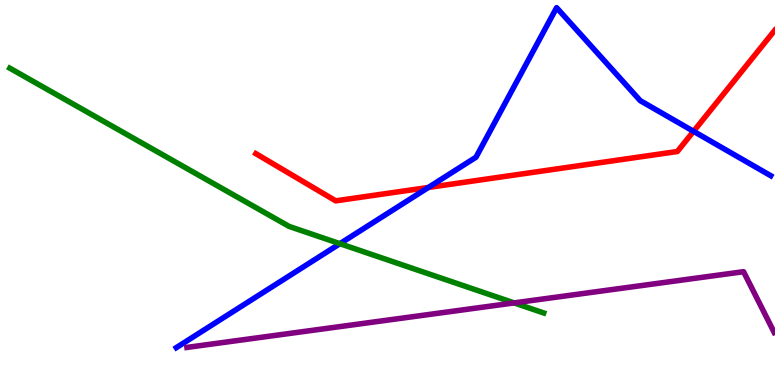[{'lines': ['blue', 'red'], 'intersections': [{'x': 5.53, 'y': 5.13}, {'x': 8.95, 'y': 6.59}]}, {'lines': ['green', 'red'], 'intersections': []}, {'lines': ['purple', 'red'], 'intersections': []}, {'lines': ['blue', 'green'], 'intersections': [{'x': 4.39, 'y': 3.67}]}, {'lines': ['blue', 'purple'], 'intersections': []}, {'lines': ['green', 'purple'], 'intersections': [{'x': 6.63, 'y': 2.13}]}]